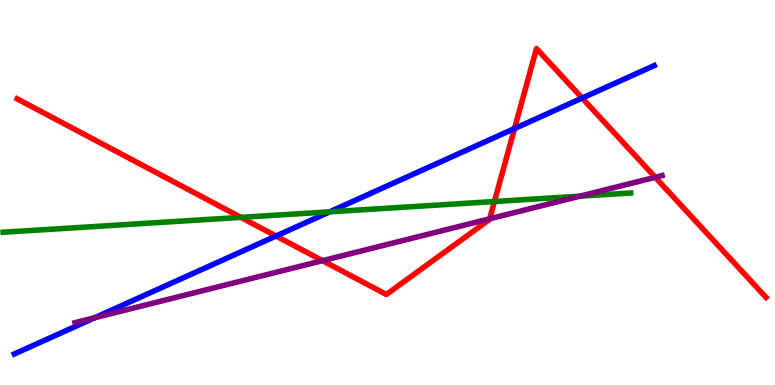[{'lines': ['blue', 'red'], 'intersections': [{'x': 3.56, 'y': 3.87}, {'x': 6.64, 'y': 6.66}, {'x': 7.51, 'y': 7.45}]}, {'lines': ['green', 'red'], 'intersections': [{'x': 3.11, 'y': 4.35}, {'x': 6.38, 'y': 4.77}]}, {'lines': ['purple', 'red'], 'intersections': [{'x': 4.16, 'y': 3.23}, {'x': 6.32, 'y': 4.32}, {'x': 8.45, 'y': 5.39}]}, {'lines': ['blue', 'green'], 'intersections': [{'x': 4.25, 'y': 4.5}]}, {'lines': ['blue', 'purple'], 'intersections': [{'x': 1.22, 'y': 1.75}]}, {'lines': ['green', 'purple'], 'intersections': [{'x': 7.48, 'y': 4.9}]}]